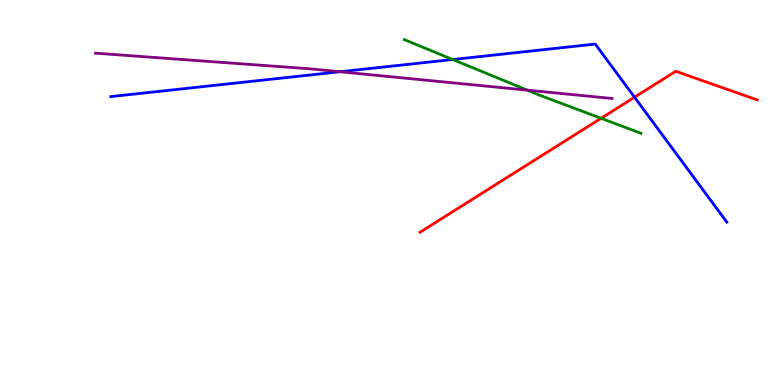[{'lines': ['blue', 'red'], 'intersections': [{'x': 8.19, 'y': 7.47}]}, {'lines': ['green', 'red'], 'intersections': [{'x': 7.76, 'y': 6.93}]}, {'lines': ['purple', 'red'], 'intersections': []}, {'lines': ['blue', 'green'], 'intersections': [{'x': 5.84, 'y': 8.45}]}, {'lines': ['blue', 'purple'], 'intersections': [{'x': 4.39, 'y': 8.14}]}, {'lines': ['green', 'purple'], 'intersections': [{'x': 6.8, 'y': 7.66}]}]